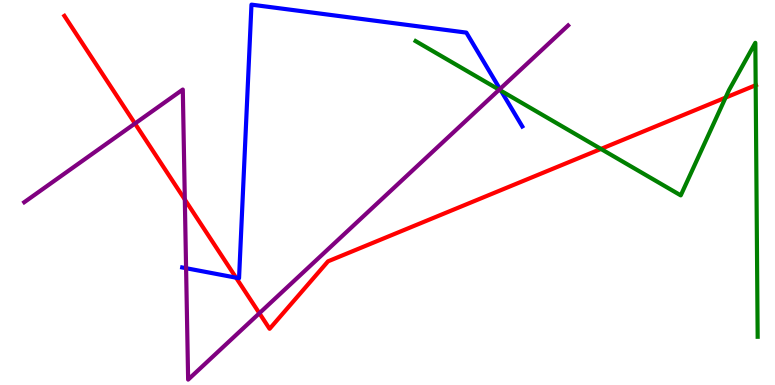[{'lines': ['blue', 'red'], 'intersections': [{'x': 3.05, 'y': 2.79}]}, {'lines': ['green', 'red'], 'intersections': [{'x': 7.75, 'y': 6.13}, {'x': 9.36, 'y': 7.46}, {'x': 9.75, 'y': 7.79}]}, {'lines': ['purple', 'red'], 'intersections': [{'x': 1.74, 'y': 6.79}, {'x': 2.38, 'y': 4.82}, {'x': 3.35, 'y': 1.86}]}, {'lines': ['blue', 'green'], 'intersections': [{'x': 6.46, 'y': 7.64}]}, {'lines': ['blue', 'purple'], 'intersections': [{'x': 2.4, 'y': 3.03}, {'x': 6.45, 'y': 7.69}]}, {'lines': ['green', 'purple'], 'intersections': [{'x': 6.44, 'y': 7.67}]}]